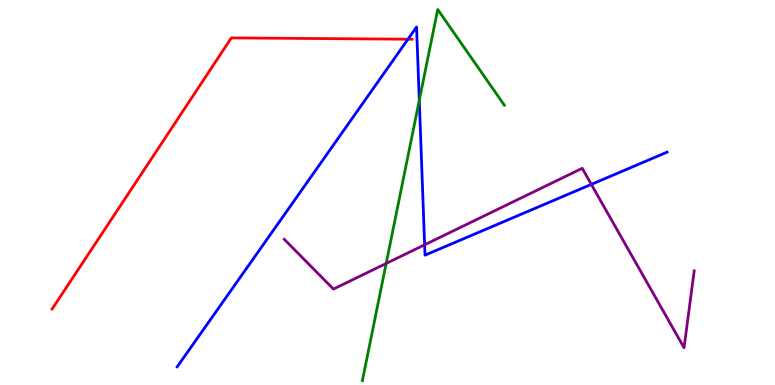[{'lines': ['blue', 'red'], 'intersections': [{'x': 5.26, 'y': 8.98}]}, {'lines': ['green', 'red'], 'intersections': []}, {'lines': ['purple', 'red'], 'intersections': []}, {'lines': ['blue', 'green'], 'intersections': [{'x': 5.41, 'y': 7.39}]}, {'lines': ['blue', 'purple'], 'intersections': [{'x': 5.48, 'y': 3.64}, {'x': 7.63, 'y': 5.21}]}, {'lines': ['green', 'purple'], 'intersections': [{'x': 4.98, 'y': 3.16}]}]